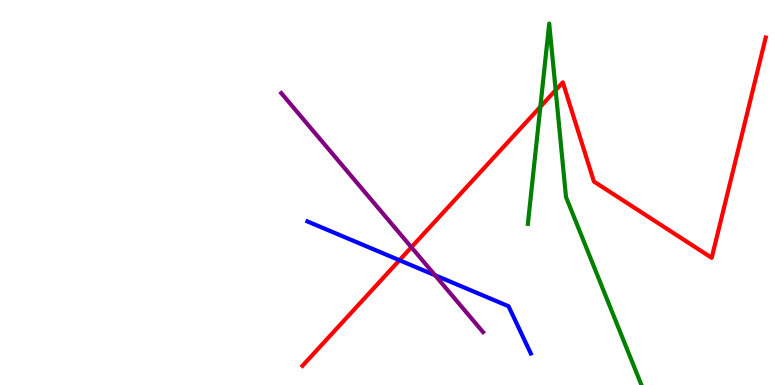[{'lines': ['blue', 'red'], 'intersections': [{'x': 5.15, 'y': 3.24}]}, {'lines': ['green', 'red'], 'intersections': [{'x': 6.97, 'y': 7.23}, {'x': 7.17, 'y': 7.66}]}, {'lines': ['purple', 'red'], 'intersections': [{'x': 5.31, 'y': 3.58}]}, {'lines': ['blue', 'green'], 'intersections': []}, {'lines': ['blue', 'purple'], 'intersections': [{'x': 5.61, 'y': 2.85}]}, {'lines': ['green', 'purple'], 'intersections': []}]